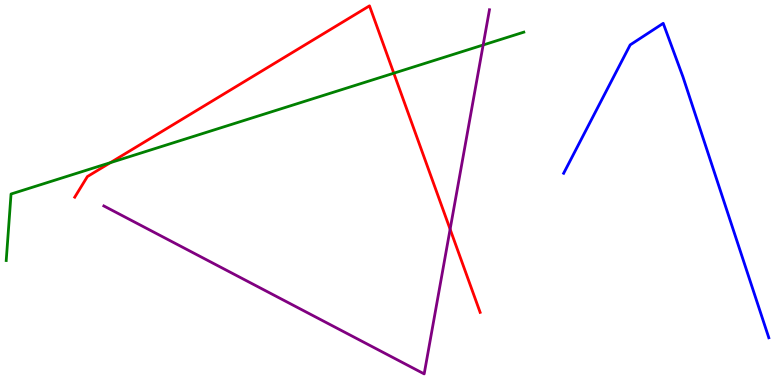[{'lines': ['blue', 'red'], 'intersections': []}, {'lines': ['green', 'red'], 'intersections': [{'x': 1.42, 'y': 5.77}, {'x': 5.08, 'y': 8.1}]}, {'lines': ['purple', 'red'], 'intersections': [{'x': 5.81, 'y': 4.05}]}, {'lines': ['blue', 'green'], 'intersections': []}, {'lines': ['blue', 'purple'], 'intersections': []}, {'lines': ['green', 'purple'], 'intersections': [{'x': 6.23, 'y': 8.83}]}]